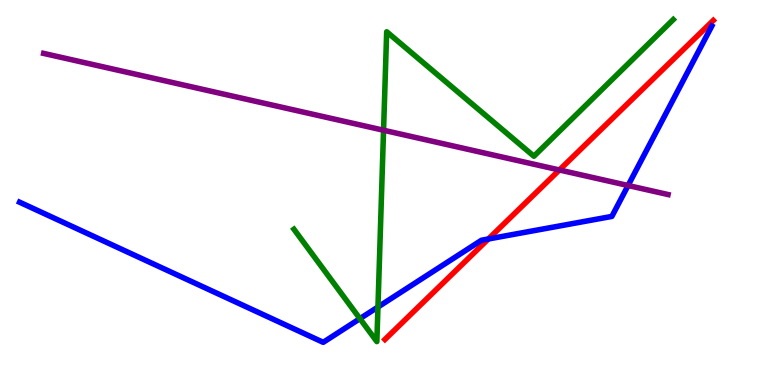[{'lines': ['blue', 'red'], 'intersections': [{'x': 6.3, 'y': 3.79}]}, {'lines': ['green', 'red'], 'intersections': []}, {'lines': ['purple', 'red'], 'intersections': [{'x': 7.22, 'y': 5.58}]}, {'lines': ['blue', 'green'], 'intersections': [{'x': 4.64, 'y': 1.72}, {'x': 4.88, 'y': 2.03}]}, {'lines': ['blue', 'purple'], 'intersections': [{'x': 8.1, 'y': 5.18}]}, {'lines': ['green', 'purple'], 'intersections': [{'x': 4.95, 'y': 6.62}]}]